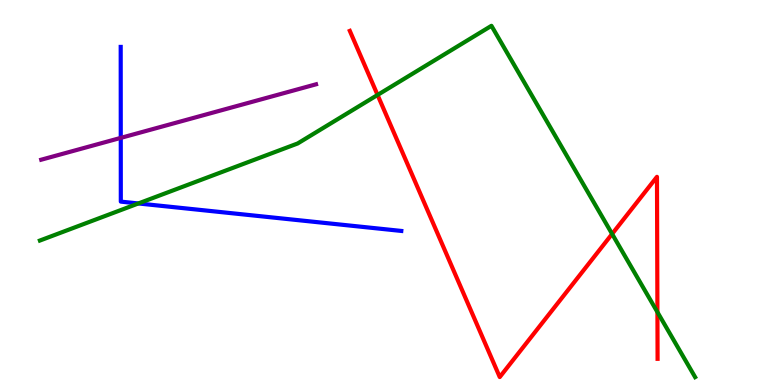[{'lines': ['blue', 'red'], 'intersections': []}, {'lines': ['green', 'red'], 'intersections': [{'x': 4.87, 'y': 7.53}, {'x': 7.9, 'y': 3.92}, {'x': 8.48, 'y': 1.89}]}, {'lines': ['purple', 'red'], 'intersections': []}, {'lines': ['blue', 'green'], 'intersections': [{'x': 1.79, 'y': 4.72}]}, {'lines': ['blue', 'purple'], 'intersections': [{'x': 1.56, 'y': 6.42}]}, {'lines': ['green', 'purple'], 'intersections': []}]